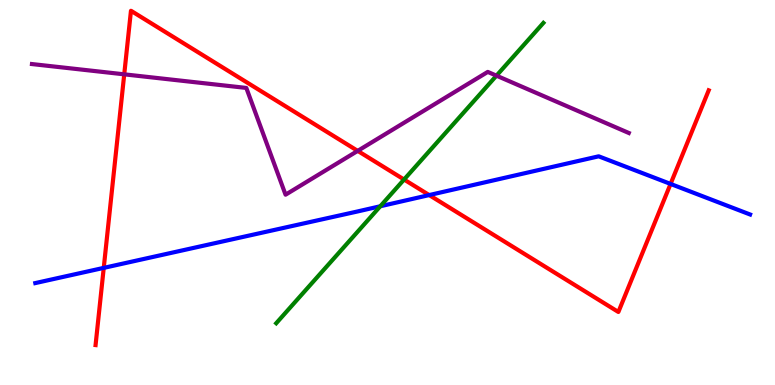[{'lines': ['blue', 'red'], 'intersections': [{'x': 1.34, 'y': 3.04}, {'x': 5.54, 'y': 4.93}, {'x': 8.65, 'y': 5.22}]}, {'lines': ['green', 'red'], 'intersections': [{'x': 5.21, 'y': 5.34}]}, {'lines': ['purple', 'red'], 'intersections': [{'x': 1.6, 'y': 8.07}, {'x': 4.62, 'y': 6.08}]}, {'lines': ['blue', 'green'], 'intersections': [{'x': 4.91, 'y': 4.64}]}, {'lines': ['blue', 'purple'], 'intersections': []}, {'lines': ['green', 'purple'], 'intersections': [{'x': 6.41, 'y': 8.03}]}]